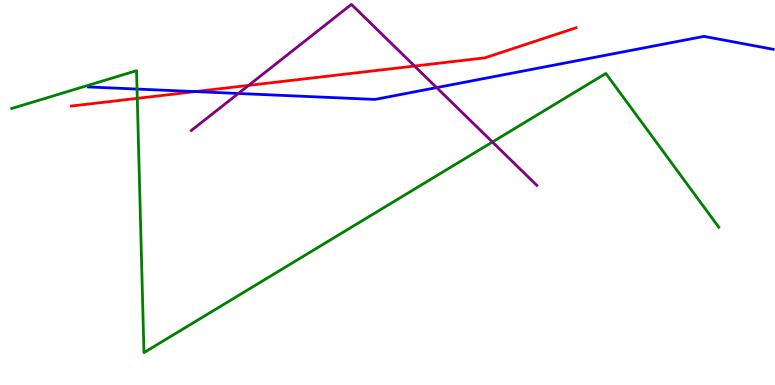[{'lines': ['blue', 'red'], 'intersections': [{'x': 2.52, 'y': 7.62}]}, {'lines': ['green', 'red'], 'intersections': [{'x': 1.77, 'y': 7.45}]}, {'lines': ['purple', 'red'], 'intersections': [{'x': 3.21, 'y': 7.78}, {'x': 5.35, 'y': 8.28}]}, {'lines': ['blue', 'green'], 'intersections': [{'x': 1.77, 'y': 7.69}]}, {'lines': ['blue', 'purple'], 'intersections': [{'x': 3.08, 'y': 7.57}, {'x': 5.63, 'y': 7.72}]}, {'lines': ['green', 'purple'], 'intersections': [{'x': 6.35, 'y': 6.31}]}]